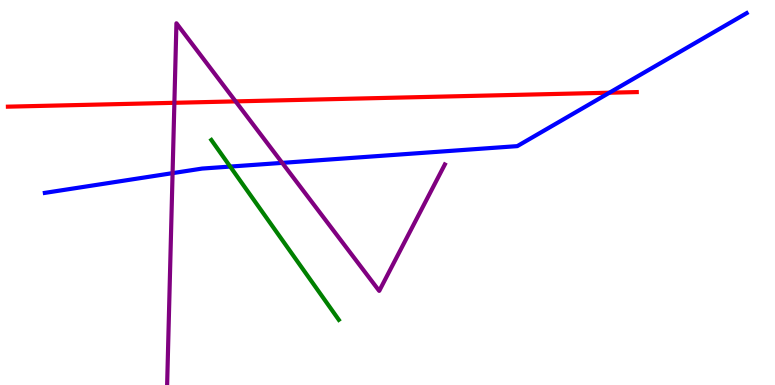[{'lines': ['blue', 'red'], 'intersections': [{'x': 7.86, 'y': 7.59}]}, {'lines': ['green', 'red'], 'intersections': []}, {'lines': ['purple', 'red'], 'intersections': [{'x': 2.25, 'y': 7.33}, {'x': 3.04, 'y': 7.37}]}, {'lines': ['blue', 'green'], 'intersections': [{'x': 2.97, 'y': 5.67}]}, {'lines': ['blue', 'purple'], 'intersections': [{'x': 2.23, 'y': 5.5}, {'x': 3.64, 'y': 5.77}]}, {'lines': ['green', 'purple'], 'intersections': []}]